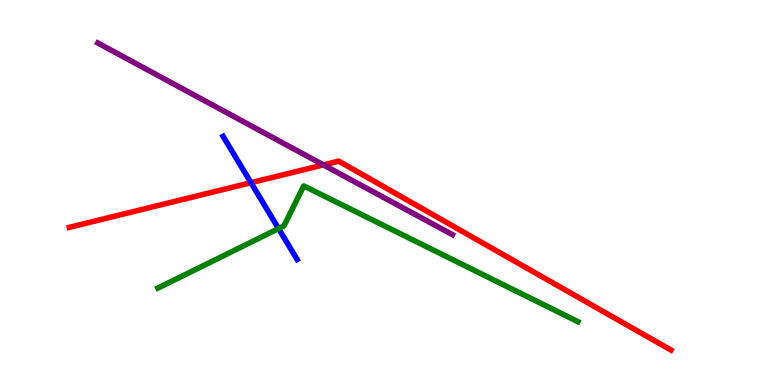[{'lines': ['blue', 'red'], 'intersections': [{'x': 3.24, 'y': 5.25}]}, {'lines': ['green', 'red'], 'intersections': []}, {'lines': ['purple', 'red'], 'intersections': [{'x': 4.17, 'y': 5.72}]}, {'lines': ['blue', 'green'], 'intersections': [{'x': 3.59, 'y': 4.06}]}, {'lines': ['blue', 'purple'], 'intersections': []}, {'lines': ['green', 'purple'], 'intersections': []}]